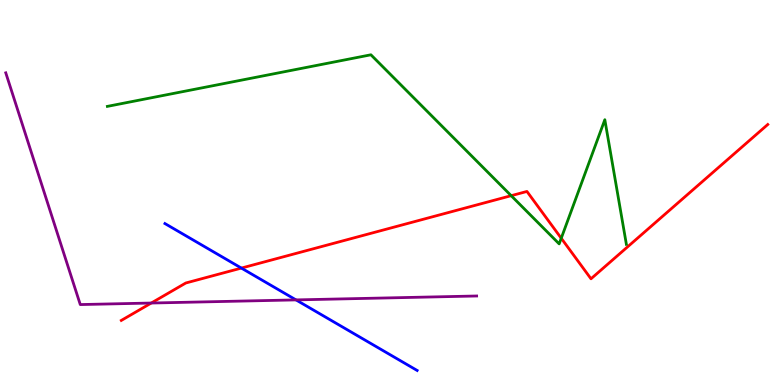[{'lines': ['blue', 'red'], 'intersections': [{'x': 3.11, 'y': 3.04}]}, {'lines': ['green', 'red'], 'intersections': [{'x': 6.6, 'y': 4.92}, {'x': 7.24, 'y': 3.81}]}, {'lines': ['purple', 'red'], 'intersections': [{'x': 1.95, 'y': 2.13}]}, {'lines': ['blue', 'green'], 'intersections': []}, {'lines': ['blue', 'purple'], 'intersections': [{'x': 3.82, 'y': 2.21}]}, {'lines': ['green', 'purple'], 'intersections': []}]